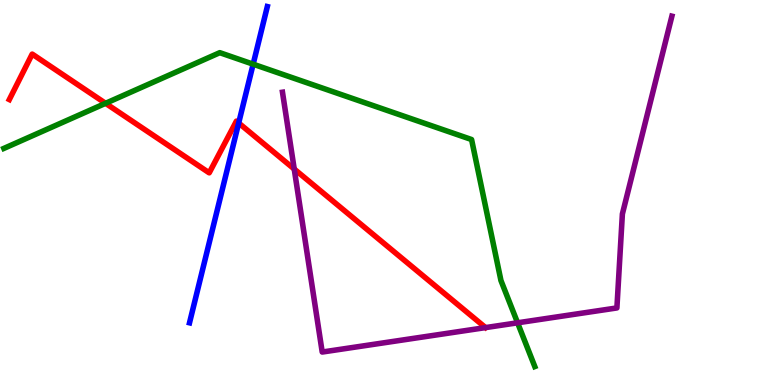[{'lines': ['blue', 'red'], 'intersections': [{'x': 3.08, 'y': 6.8}]}, {'lines': ['green', 'red'], 'intersections': [{'x': 1.36, 'y': 7.32}]}, {'lines': ['purple', 'red'], 'intersections': [{'x': 3.8, 'y': 5.61}]}, {'lines': ['blue', 'green'], 'intersections': [{'x': 3.27, 'y': 8.33}]}, {'lines': ['blue', 'purple'], 'intersections': []}, {'lines': ['green', 'purple'], 'intersections': [{'x': 6.68, 'y': 1.62}]}]